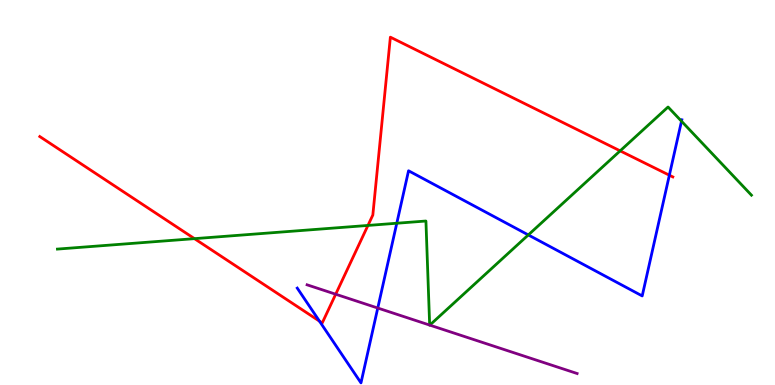[{'lines': ['blue', 'red'], 'intersections': [{'x': 4.12, 'y': 1.66}, {'x': 8.64, 'y': 5.45}]}, {'lines': ['green', 'red'], 'intersections': [{'x': 2.51, 'y': 3.8}, {'x': 4.75, 'y': 4.14}, {'x': 8.0, 'y': 6.08}]}, {'lines': ['purple', 'red'], 'intersections': [{'x': 4.33, 'y': 2.36}]}, {'lines': ['blue', 'green'], 'intersections': [{'x': 5.12, 'y': 4.2}, {'x': 6.82, 'y': 3.9}, {'x': 8.79, 'y': 6.85}]}, {'lines': ['blue', 'purple'], 'intersections': [{'x': 4.87, 'y': 2.0}]}, {'lines': ['green', 'purple'], 'intersections': [{'x': 5.54, 'y': 1.56}, {'x': 5.55, 'y': 1.56}]}]